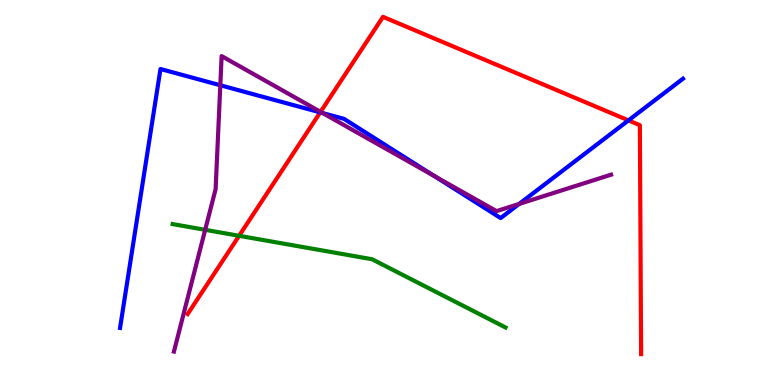[{'lines': ['blue', 'red'], 'intersections': [{'x': 4.13, 'y': 7.08}, {'x': 8.11, 'y': 6.87}]}, {'lines': ['green', 'red'], 'intersections': [{'x': 3.09, 'y': 3.88}]}, {'lines': ['purple', 'red'], 'intersections': [{'x': 4.14, 'y': 7.09}]}, {'lines': ['blue', 'green'], 'intersections': []}, {'lines': ['blue', 'purple'], 'intersections': [{'x': 2.84, 'y': 7.79}, {'x': 4.16, 'y': 7.06}, {'x': 5.6, 'y': 5.43}, {'x': 6.7, 'y': 4.7}]}, {'lines': ['green', 'purple'], 'intersections': [{'x': 2.65, 'y': 4.03}]}]